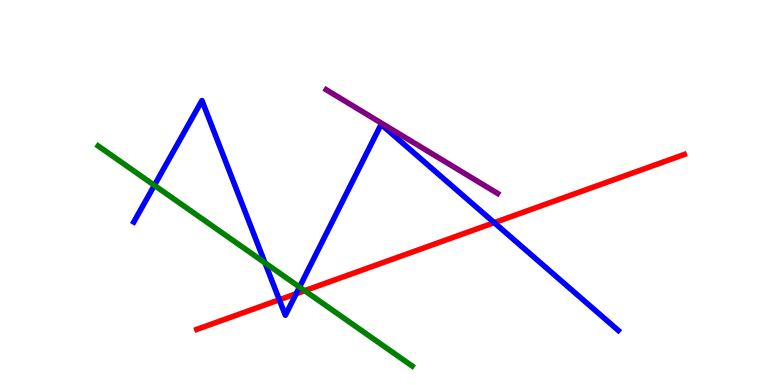[{'lines': ['blue', 'red'], 'intersections': [{'x': 3.6, 'y': 2.21}, {'x': 3.82, 'y': 2.37}, {'x': 6.38, 'y': 4.22}]}, {'lines': ['green', 'red'], 'intersections': [{'x': 3.93, 'y': 2.45}]}, {'lines': ['purple', 'red'], 'intersections': []}, {'lines': ['blue', 'green'], 'intersections': [{'x': 1.99, 'y': 5.19}, {'x': 3.42, 'y': 3.17}, {'x': 3.86, 'y': 2.54}]}, {'lines': ['blue', 'purple'], 'intersections': []}, {'lines': ['green', 'purple'], 'intersections': []}]